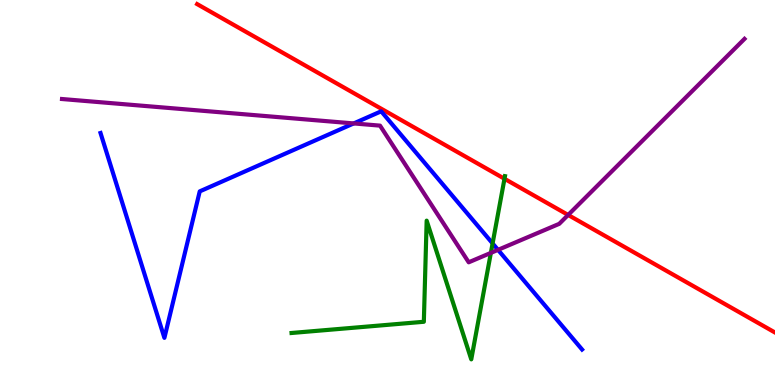[{'lines': ['blue', 'red'], 'intersections': []}, {'lines': ['green', 'red'], 'intersections': [{'x': 6.51, 'y': 5.36}]}, {'lines': ['purple', 'red'], 'intersections': [{'x': 7.33, 'y': 4.42}]}, {'lines': ['blue', 'green'], 'intersections': [{'x': 6.36, 'y': 3.68}]}, {'lines': ['blue', 'purple'], 'intersections': [{'x': 4.56, 'y': 6.79}, {'x': 6.43, 'y': 3.51}]}, {'lines': ['green', 'purple'], 'intersections': [{'x': 6.33, 'y': 3.43}]}]